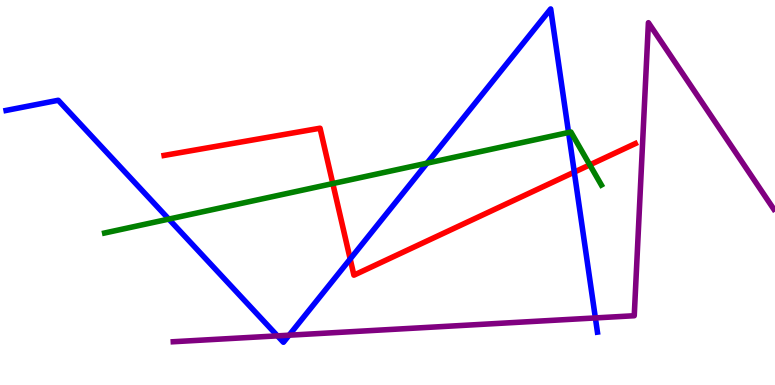[{'lines': ['blue', 'red'], 'intersections': [{'x': 4.52, 'y': 3.27}, {'x': 7.41, 'y': 5.53}]}, {'lines': ['green', 'red'], 'intersections': [{'x': 4.29, 'y': 5.23}, {'x': 7.61, 'y': 5.72}]}, {'lines': ['purple', 'red'], 'intersections': []}, {'lines': ['blue', 'green'], 'intersections': [{'x': 2.18, 'y': 4.31}, {'x': 5.51, 'y': 5.76}, {'x': 7.34, 'y': 6.56}]}, {'lines': ['blue', 'purple'], 'intersections': [{'x': 3.58, 'y': 1.28}, {'x': 3.73, 'y': 1.29}, {'x': 7.68, 'y': 1.74}]}, {'lines': ['green', 'purple'], 'intersections': []}]